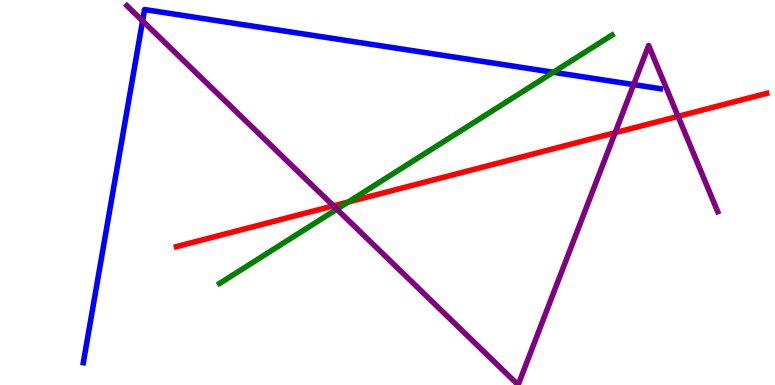[{'lines': ['blue', 'red'], 'intersections': []}, {'lines': ['green', 'red'], 'intersections': [{'x': 4.49, 'y': 4.75}]}, {'lines': ['purple', 'red'], 'intersections': [{'x': 4.3, 'y': 4.65}, {'x': 7.94, 'y': 6.55}, {'x': 8.75, 'y': 6.98}]}, {'lines': ['blue', 'green'], 'intersections': [{'x': 7.14, 'y': 8.12}]}, {'lines': ['blue', 'purple'], 'intersections': [{'x': 1.84, 'y': 9.46}, {'x': 8.18, 'y': 7.8}]}, {'lines': ['green', 'purple'], 'intersections': [{'x': 4.35, 'y': 4.57}]}]